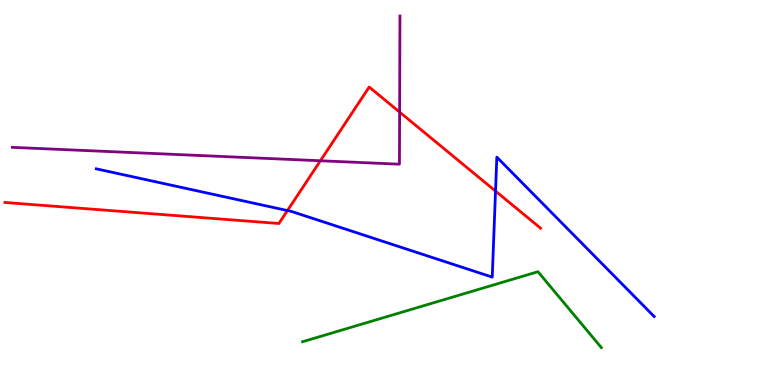[{'lines': ['blue', 'red'], 'intersections': [{'x': 3.71, 'y': 4.53}, {'x': 6.39, 'y': 5.04}]}, {'lines': ['green', 'red'], 'intersections': []}, {'lines': ['purple', 'red'], 'intersections': [{'x': 4.13, 'y': 5.82}, {'x': 5.16, 'y': 7.09}]}, {'lines': ['blue', 'green'], 'intersections': []}, {'lines': ['blue', 'purple'], 'intersections': []}, {'lines': ['green', 'purple'], 'intersections': []}]